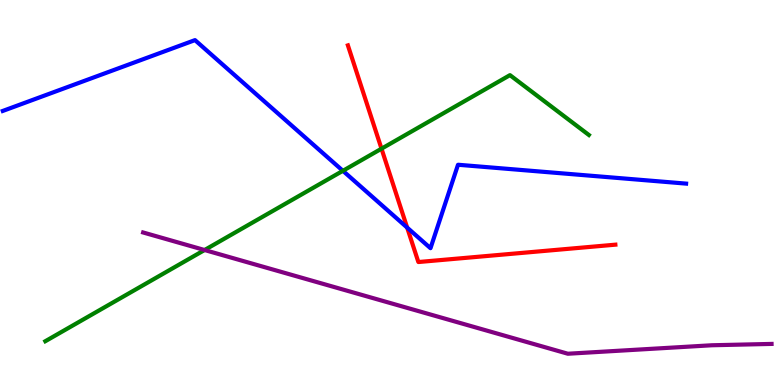[{'lines': ['blue', 'red'], 'intersections': [{'x': 5.25, 'y': 4.09}]}, {'lines': ['green', 'red'], 'intersections': [{'x': 4.92, 'y': 6.14}]}, {'lines': ['purple', 'red'], 'intersections': []}, {'lines': ['blue', 'green'], 'intersections': [{'x': 4.42, 'y': 5.56}]}, {'lines': ['blue', 'purple'], 'intersections': []}, {'lines': ['green', 'purple'], 'intersections': [{'x': 2.64, 'y': 3.51}]}]